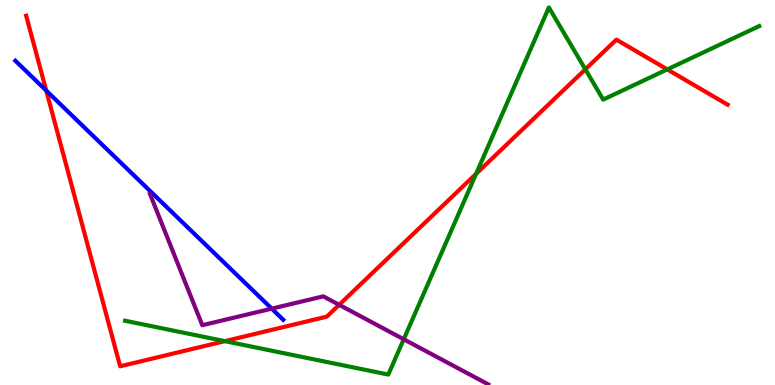[{'lines': ['blue', 'red'], 'intersections': [{'x': 0.597, 'y': 7.65}]}, {'lines': ['green', 'red'], 'intersections': [{'x': 2.9, 'y': 1.14}, {'x': 6.14, 'y': 5.49}, {'x': 7.55, 'y': 8.2}, {'x': 8.61, 'y': 8.2}]}, {'lines': ['purple', 'red'], 'intersections': [{'x': 4.38, 'y': 2.08}]}, {'lines': ['blue', 'green'], 'intersections': []}, {'lines': ['blue', 'purple'], 'intersections': [{'x': 3.51, 'y': 1.98}]}, {'lines': ['green', 'purple'], 'intersections': [{'x': 5.21, 'y': 1.19}]}]